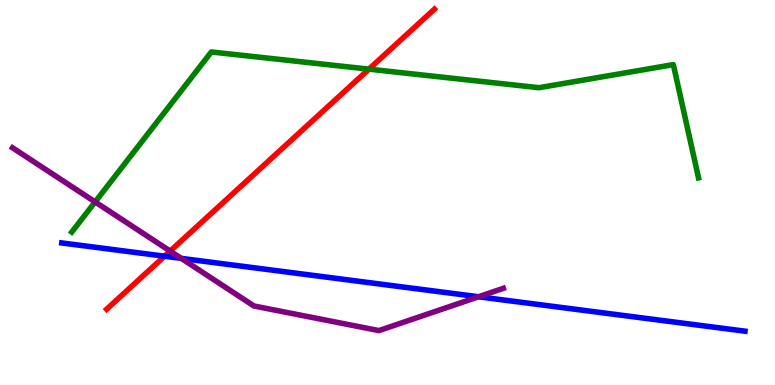[{'lines': ['blue', 'red'], 'intersections': [{'x': 2.12, 'y': 3.35}]}, {'lines': ['green', 'red'], 'intersections': [{'x': 4.76, 'y': 8.2}]}, {'lines': ['purple', 'red'], 'intersections': [{'x': 2.2, 'y': 3.48}]}, {'lines': ['blue', 'green'], 'intersections': []}, {'lines': ['blue', 'purple'], 'intersections': [{'x': 2.34, 'y': 3.29}, {'x': 6.17, 'y': 2.29}]}, {'lines': ['green', 'purple'], 'intersections': [{'x': 1.23, 'y': 4.76}]}]